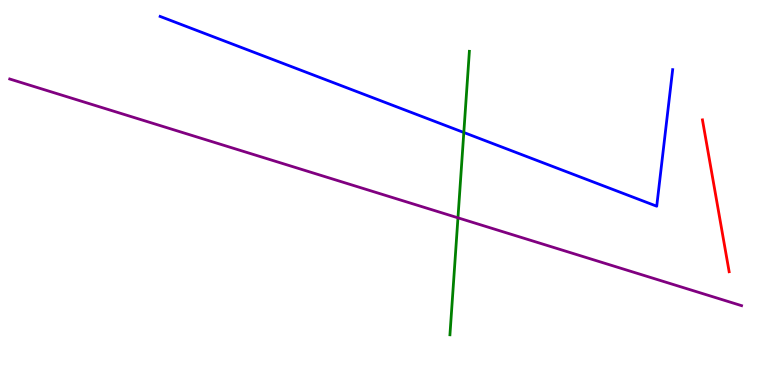[{'lines': ['blue', 'red'], 'intersections': []}, {'lines': ['green', 'red'], 'intersections': []}, {'lines': ['purple', 'red'], 'intersections': []}, {'lines': ['blue', 'green'], 'intersections': [{'x': 5.98, 'y': 6.56}]}, {'lines': ['blue', 'purple'], 'intersections': []}, {'lines': ['green', 'purple'], 'intersections': [{'x': 5.91, 'y': 4.34}]}]